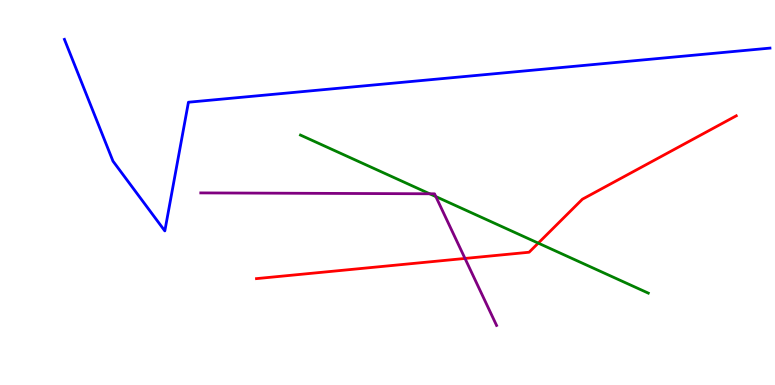[{'lines': ['blue', 'red'], 'intersections': []}, {'lines': ['green', 'red'], 'intersections': [{'x': 6.95, 'y': 3.69}]}, {'lines': ['purple', 'red'], 'intersections': [{'x': 6.0, 'y': 3.29}]}, {'lines': ['blue', 'green'], 'intersections': []}, {'lines': ['blue', 'purple'], 'intersections': []}, {'lines': ['green', 'purple'], 'intersections': [{'x': 5.54, 'y': 4.97}, {'x': 5.62, 'y': 4.89}]}]